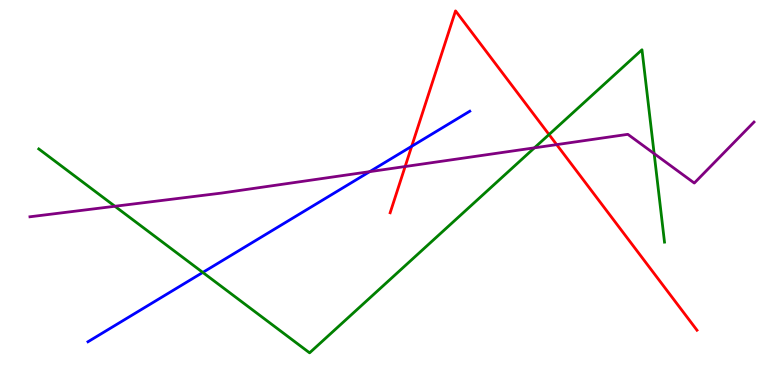[{'lines': ['blue', 'red'], 'intersections': [{'x': 5.31, 'y': 6.2}]}, {'lines': ['green', 'red'], 'intersections': [{'x': 7.08, 'y': 6.51}]}, {'lines': ['purple', 'red'], 'intersections': [{'x': 5.23, 'y': 5.67}, {'x': 7.18, 'y': 6.24}]}, {'lines': ['blue', 'green'], 'intersections': [{'x': 2.62, 'y': 2.92}]}, {'lines': ['blue', 'purple'], 'intersections': [{'x': 4.77, 'y': 5.54}]}, {'lines': ['green', 'purple'], 'intersections': [{'x': 1.48, 'y': 4.64}, {'x': 6.9, 'y': 6.16}, {'x': 8.44, 'y': 6.01}]}]